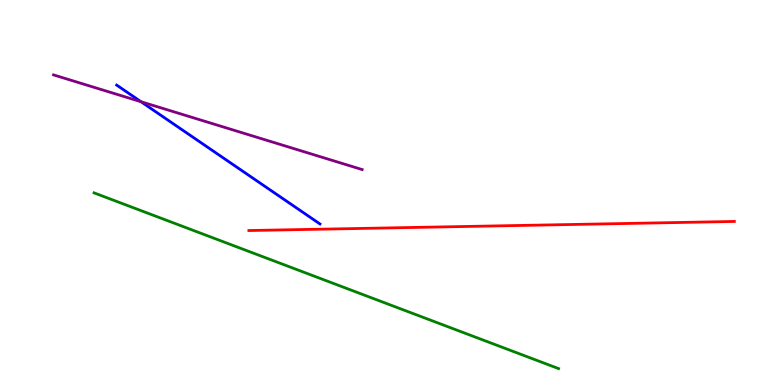[{'lines': ['blue', 'red'], 'intersections': []}, {'lines': ['green', 'red'], 'intersections': []}, {'lines': ['purple', 'red'], 'intersections': []}, {'lines': ['blue', 'green'], 'intersections': []}, {'lines': ['blue', 'purple'], 'intersections': [{'x': 1.82, 'y': 7.36}]}, {'lines': ['green', 'purple'], 'intersections': []}]